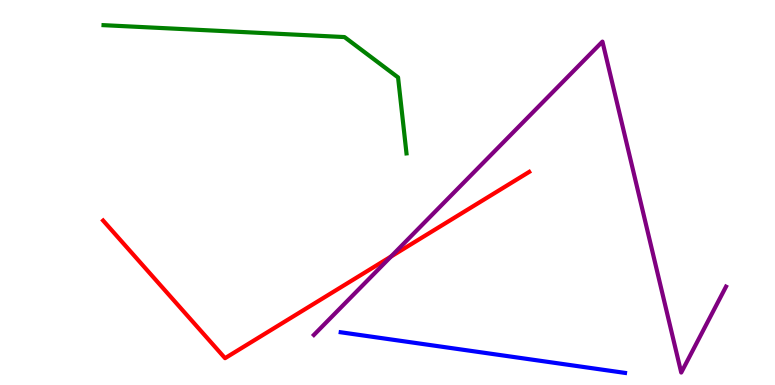[{'lines': ['blue', 'red'], 'intersections': []}, {'lines': ['green', 'red'], 'intersections': []}, {'lines': ['purple', 'red'], 'intersections': [{'x': 5.05, 'y': 3.34}]}, {'lines': ['blue', 'green'], 'intersections': []}, {'lines': ['blue', 'purple'], 'intersections': []}, {'lines': ['green', 'purple'], 'intersections': []}]